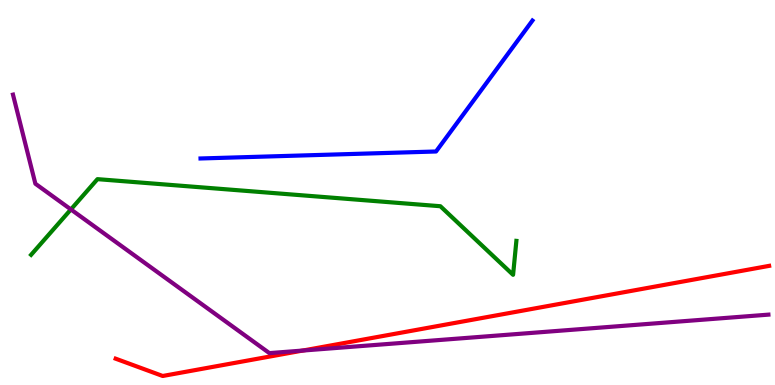[{'lines': ['blue', 'red'], 'intersections': []}, {'lines': ['green', 'red'], 'intersections': []}, {'lines': ['purple', 'red'], 'intersections': [{'x': 3.91, 'y': 0.895}]}, {'lines': ['blue', 'green'], 'intersections': []}, {'lines': ['blue', 'purple'], 'intersections': []}, {'lines': ['green', 'purple'], 'intersections': [{'x': 0.915, 'y': 4.56}]}]